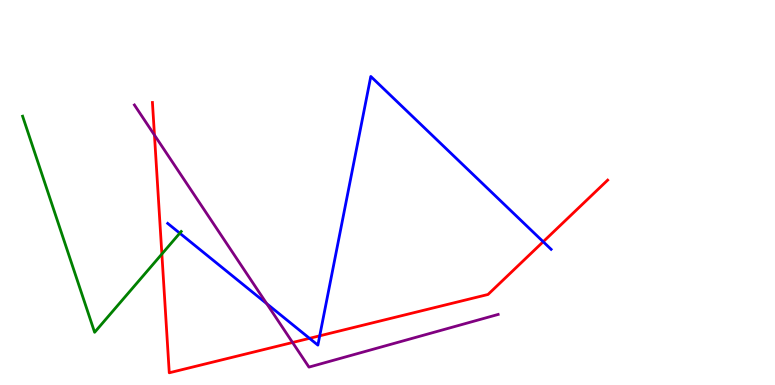[{'lines': ['blue', 'red'], 'intersections': [{'x': 3.99, 'y': 1.21}, {'x': 4.13, 'y': 1.28}, {'x': 7.01, 'y': 3.72}]}, {'lines': ['green', 'red'], 'intersections': [{'x': 2.09, 'y': 3.4}]}, {'lines': ['purple', 'red'], 'intersections': [{'x': 1.99, 'y': 6.49}, {'x': 3.78, 'y': 1.1}]}, {'lines': ['blue', 'green'], 'intersections': [{'x': 2.32, 'y': 3.94}]}, {'lines': ['blue', 'purple'], 'intersections': [{'x': 3.44, 'y': 2.11}]}, {'lines': ['green', 'purple'], 'intersections': []}]